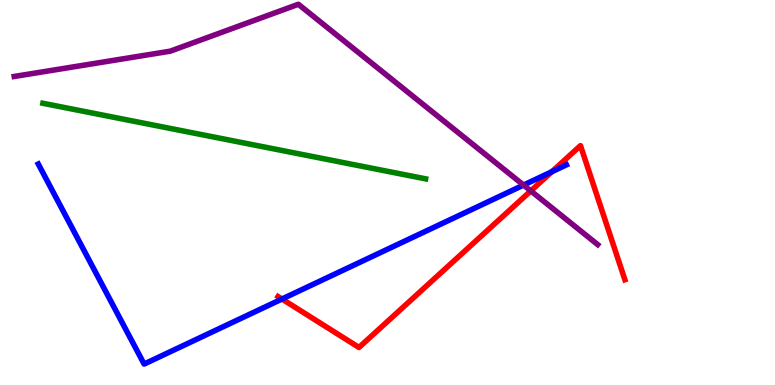[{'lines': ['blue', 'red'], 'intersections': [{'x': 3.64, 'y': 2.23}, {'x': 7.12, 'y': 5.54}]}, {'lines': ['green', 'red'], 'intersections': []}, {'lines': ['purple', 'red'], 'intersections': [{'x': 6.85, 'y': 5.04}]}, {'lines': ['blue', 'green'], 'intersections': []}, {'lines': ['blue', 'purple'], 'intersections': [{'x': 6.76, 'y': 5.19}]}, {'lines': ['green', 'purple'], 'intersections': []}]